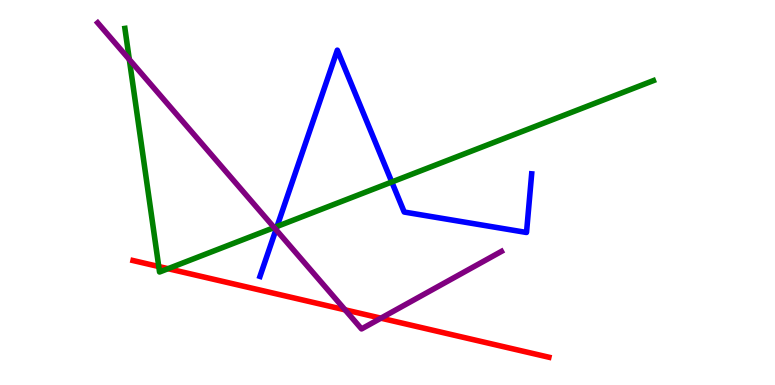[{'lines': ['blue', 'red'], 'intersections': []}, {'lines': ['green', 'red'], 'intersections': [{'x': 2.05, 'y': 3.08}, {'x': 2.17, 'y': 3.02}]}, {'lines': ['purple', 'red'], 'intersections': [{'x': 4.45, 'y': 1.95}, {'x': 4.92, 'y': 1.74}]}, {'lines': ['blue', 'green'], 'intersections': [{'x': 3.57, 'y': 4.12}, {'x': 5.06, 'y': 5.27}]}, {'lines': ['blue', 'purple'], 'intersections': [{'x': 3.56, 'y': 4.04}]}, {'lines': ['green', 'purple'], 'intersections': [{'x': 1.67, 'y': 8.45}, {'x': 3.54, 'y': 4.09}]}]